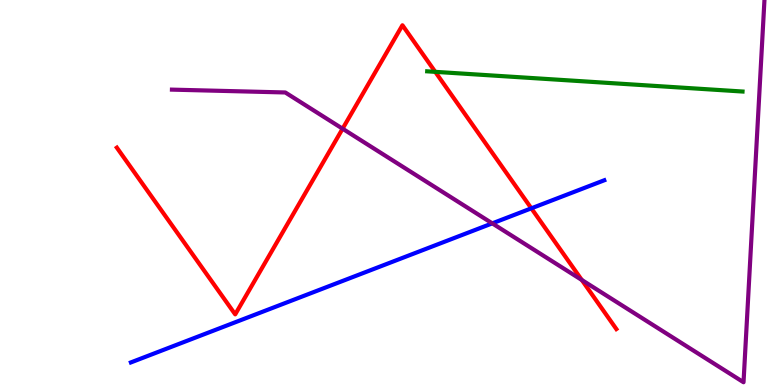[{'lines': ['blue', 'red'], 'intersections': [{'x': 6.86, 'y': 4.59}]}, {'lines': ['green', 'red'], 'intersections': [{'x': 5.62, 'y': 8.13}]}, {'lines': ['purple', 'red'], 'intersections': [{'x': 4.42, 'y': 6.66}, {'x': 7.51, 'y': 2.73}]}, {'lines': ['blue', 'green'], 'intersections': []}, {'lines': ['blue', 'purple'], 'intersections': [{'x': 6.35, 'y': 4.2}]}, {'lines': ['green', 'purple'], 'intersections': []}]